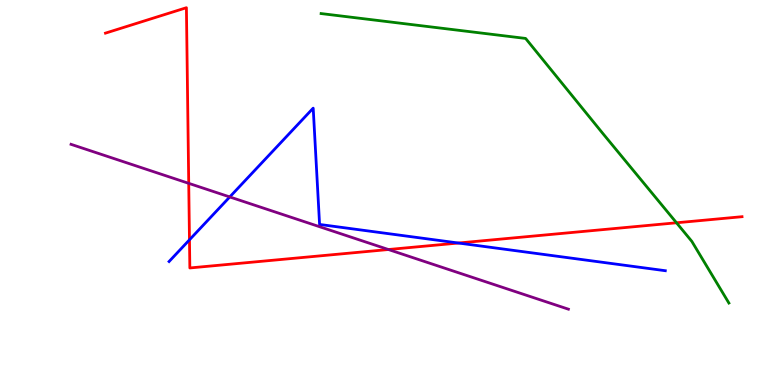[{'lines': ['blue', 'red'], 'intersections': [{'x': 2.44, 'y': 3.77}, {'x': 5.92, 'y': 3.69}]}, {'lines': ['green', 'red'], 'intersections': [{'x': 8.73, 'y': 4.21}]}, {'lines': ['purple', 'red'], 'intersections': [{'x': 2.44, 'y': 5.24}, {'x': 5.01, 'y': 3.52}]}, {'lines': ['blue', 'green'], 'intersections': []}, {'lines': ['blue', 'purple'], 'intersections': [{'x': 2.96, 'y': 4.88}]}, {'lines': ['green', 'purple'], 'intersections': []}]